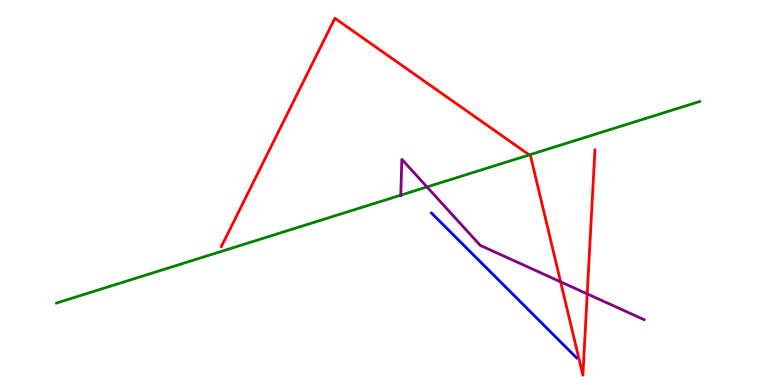[{'lines': ['blue', 'red'], 'intersections': []}, {'lines': ['green', 'red'], 'intersections': [{'x': 6.83, 'y': 5.98}]}, {'lines': ['purple', 'red'], 'intersections': [{'x': 7.23, 'y': 2.68}, {'x': 7.58, 'y': 2.37}]}, {'lines': ['blue', 'green'], 'intersections': []}, {'lines': ['blue', 'purple'], 'intersections': []}, {'lines': ['green', 'purple'], 'intersections': [{'x': 5.17, 'y': 4.93}, {'x': 5.51, 'y': 5.14}]}]